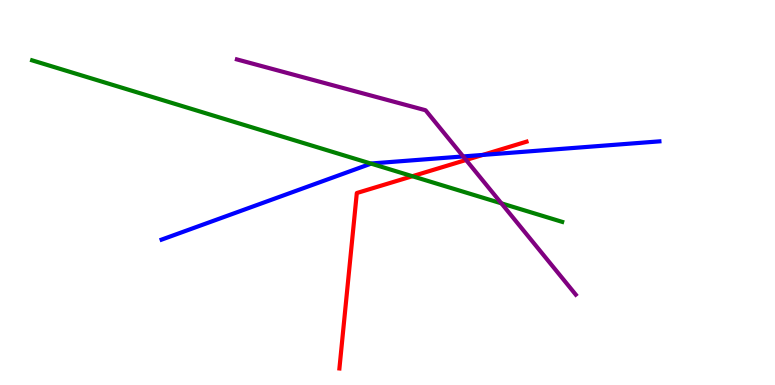[{'lines': ['blue', 'red'], 'intersections': [{'x': 6.23, 'y': 5.98}]}, {'lines': ['green', 'red'], 'intersections': [{'x': 5.32, 'y': 5.42}]}, {'lines': ['purple', 'red'], 'intersections': [{'x': 6.01, 'y': 5.84}]}, {'lines': ['blue', 'green'], 'intersections': [{'x': 4.79, 'y': 5.75}]}, {'lines': ['blue', 'purple'], 'intersections': [{'x': 5.98, 'y': 5.94}]}, {'lines': ['green', 'purple'], 'intersections': [{'x': 6.47, 'y': 4.72}]}]